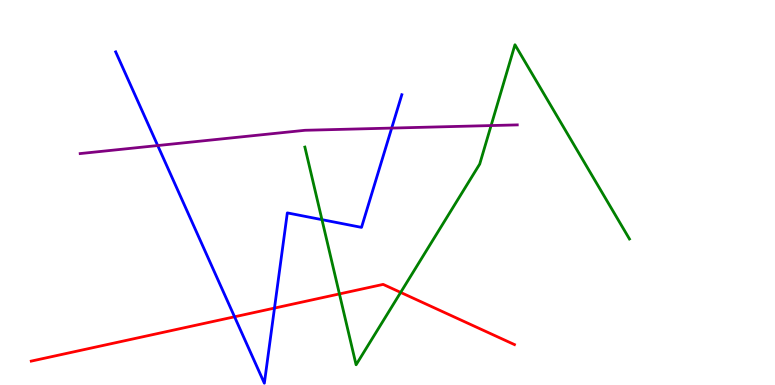[{'lines': ['blue', 'red'], 'intersections': [{'x': 3.03, 'y': 1.77}, {'x': 3.54, 'y': 2.0}]}, {'lines': ['green', 'red'], 'intersections': [{'x': 4.38, 'y': 2.37}, {'x': 5.17, 'y': 2.4}]}, {'lines': ['purple', 'red'], 'intersections': []}, {'lines': ['blue', 'green'], 'intersections': [{'x': 4.15, 'y': 4.29}]}, {'lines': ['blue', 'purple'], 'intersections': [{'x': 2.03, 'y': 6.22}, {'x': 5.05, 'y': 6.67}]}, {'lines': ['green', 'purple'], 'intersections': [{'x': 6.34, 'y': 6.74}]}]